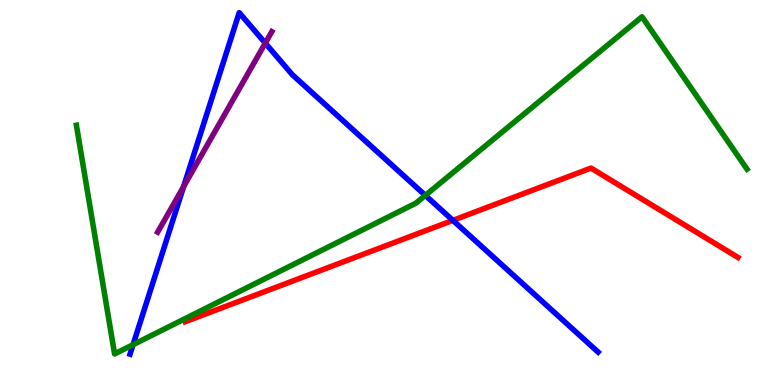[{'lines': ['blue', 'red'], 'intersections': [{'x': 5.84, 'y': 4.28}]}, {'lines': ['green', 'red'], 'intersections': []}, {'lines': ['purple', 'red'], 'intersections': []}, {'lines': ['blue', 'green'], 'intersections': [{'x': 1.72, 'y': 1.05}, {'x': 5.49, 'y': 4.93}]}, {'lines': ['blue', 'purple'], 'intersections': [{'x': 2.37, 'y': 5.15}, {'x': 3.42, 'y': 8.88}]}, {'lines': ['green', 'purple'], 'intersections': []}]